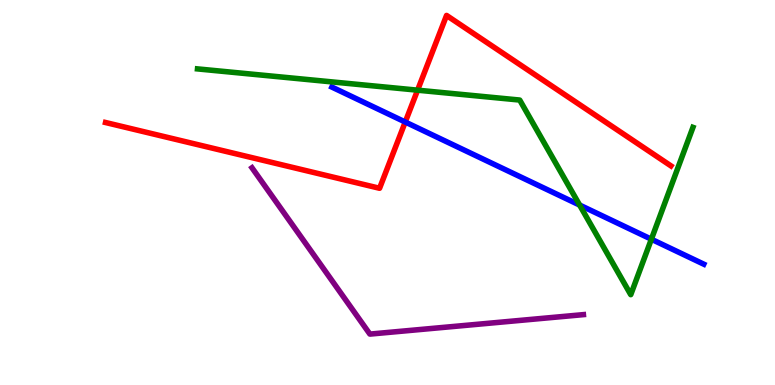[{'lines': ['blue', 'red'], 'intersections': [{'x': 5.23, 'y': 6.83}]}, {'lines': ['green', 'red'], 'intersections': [{'x': 5.39, 'y': 7.66}]}, {'lines': ['purple', 'red'], 'intersections': []}, {'lines': ['blue', 'green'], 'intersections': [{'x': 7.48, 'y': 4.67}, {'x': 8.4, 'y': 3.79}]}, {'lines': ['blue', 'purple'], 'intersections': []}, {'lines': ['green', 'purple'], 'intersections': []}]